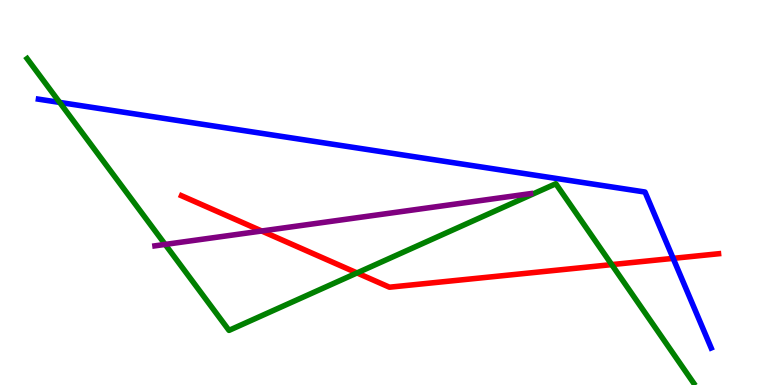[{'lines': ['blue', 'red'], 'intersections': [{'x': 8.69, 'y': 3.29}]}, {'lines': ['green', 'red'], 'intersections': [{'x': 4.61, 'y': 2.91}, {'x': 7.89, 'y': 3.13}]}, {'lines': ['purple', 'red'], 'intersections': [{'x': 3.38, 'y': 4.0}]}, {'lines': ['blue', 'green'], 'intersections': [{'x': 0.77, 'y': 7.34}]}, {'lines': ['blue', 'purple'], 'intersections': []}, {'lines': ['green', 'purple'], 'intersections': [{'x': 2.13, 'y': 3.65}]}]